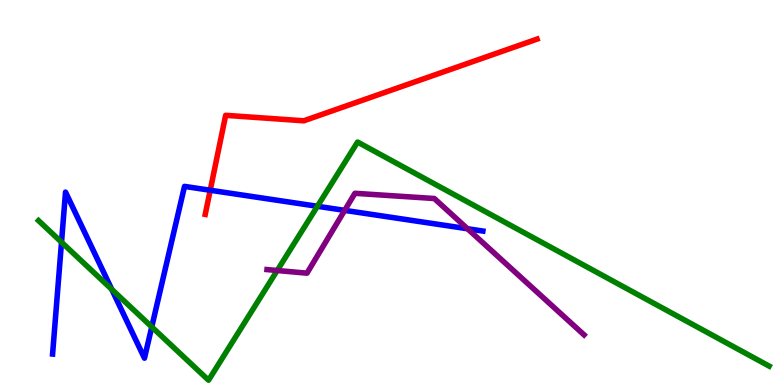[{'lines': ['blue', 'red'], 'intersections': [{'x': 2.71, 'y': 5.06}]}, {'lines': ['green', 'red'], 'intersections': []}, {'lines': ['purple', 'red'], 'intersections': []}, {'lines': ['blue', 'green'], 'intersections': [{'x': 0.794, 'y': 3.71}, {'x': 1.44, 'y': 2.48}, {'x': 1.96, 'y': 1.51}, {'x': 4.1, 'y': 4.64}]}, {'lines': ['blue', 'purple'], 'intersections': [{'x': 4.45, 'y': 4.54}, {'x': 6.03, 'y': 4.06}]}, {'lines': ['green', 'purple'], 'intersections': [{'x': 3.58, 'y': 2.97}]}]